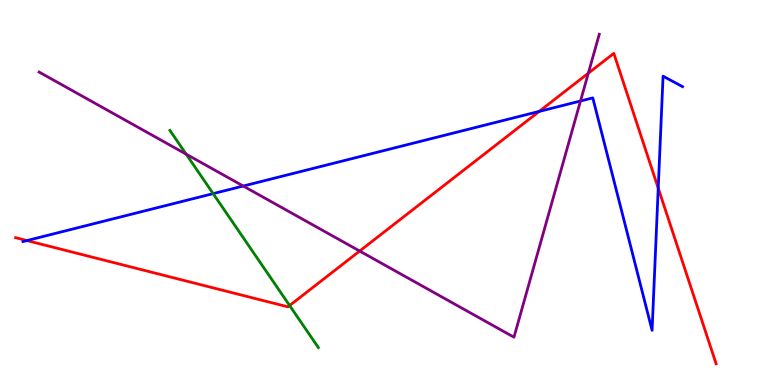[{'lines': ['blue', 'red'], 'intersections': [{'x': 0.348, 'y': 3.75}, {'x': 6.96, 'y': 7.11}, {'x': 8.49, 'y': 5.11}]}, {'lines': ['green', 'red'], 'intersections': [{'x': 3.74, 'y': 2.06}]}, {'lines': ['purple', 'red'], 'intersections': [{'x': 4.64, 'y': 3.48}, {'x': 7.59, 'y': 8.1}]}, {'lines': ['blue', 'green'], 'intersections': [{'x': 2.75, 'y': 4.97}]}, {'lines': ['blue', 'purple'], 'intersections': [{'x': 3.14, 'y': 5.17}, {'x': 7.49, 'y': 7.38}]}, {'lines': ['green', 'purple'], 'intersections': [{'x': 2.4, 'y': 6.0}]}]